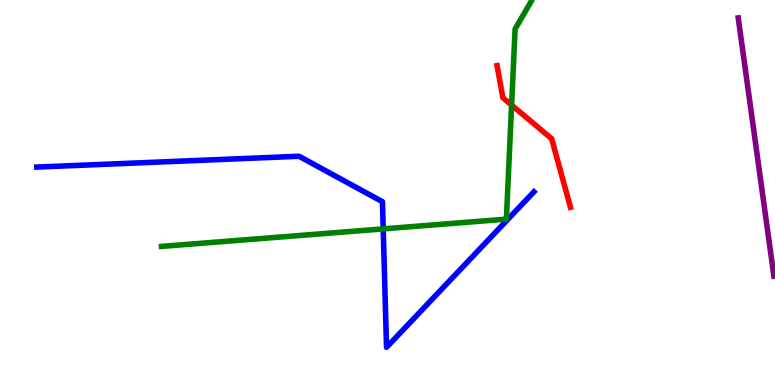[{'lines': ['blue', 'red'], 'intersections': []}, {'lines': ['green', 'red'], 'intersections': [{'x': 6.6, 'y': 7.27}]}, {'lines': ['purple', 'red'], 'intersections': []}, {'lines': ['blue', 'green'], 'intersections': [{'x': 4.94, 'y': 4.06}]}, {'lines': ['blue', 'purple'], 'intersections': []}, {'lines': ['green', 'purple'], 'intersections': []}]